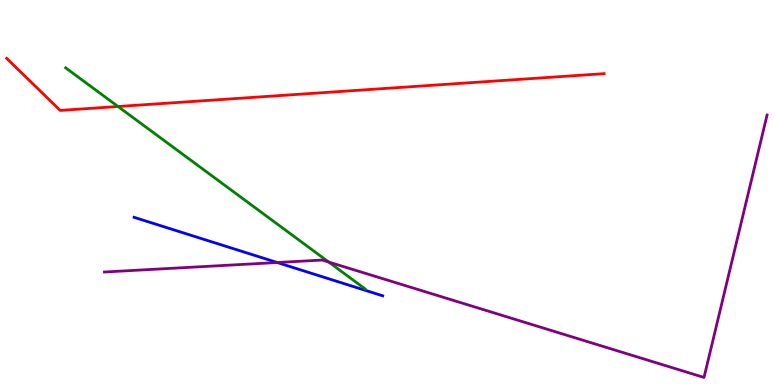[{'lines': ['blue', 'red'], 'intersections': []}, {'lines': ['green', 'red'], 'intersections': [{'x': 1.52, 'y': 7.23}]}, {'lines': ['purple', 'red'], 'intersections': []}, {'lines': ['blue', 'green'], 'intersections': []}, {'lines': ['blue', 'purple'], 'intersections': [{'x': 3.58, 'y': 3.18}]}, {'lines': ['green', 'purple'], 'intersections': [{'x': 4.24, 'y': 3.19}]}]